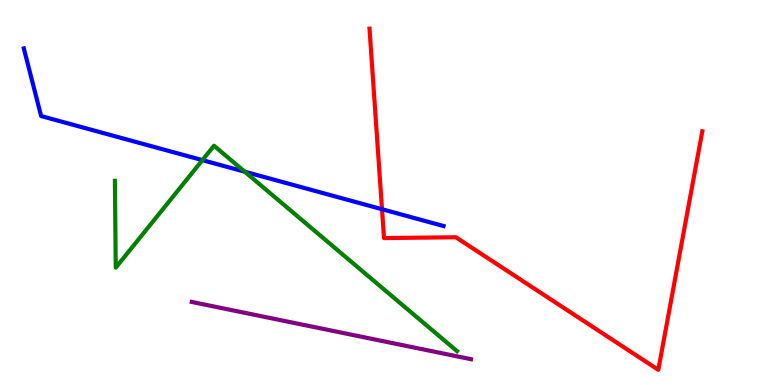[{'lines': ['blue', 'red'], 'intersections': [{'x': 4.93, 'y': 4.57}]}, {'lines': ['green', 'red'], 'intersections': []}, {'lines': ['purple', 'red'], 'intersections': []}, {'lines': ['blue', 'green'], 'intersections': [{'x': 2.61, 'y': 5.84}, {'x': 3.16, 'y': 5.54}]}, {'lines': ['blue', 'purple'], 'intersections': []}, {'lines': ['green', 'purple'], 'intersections': []}]